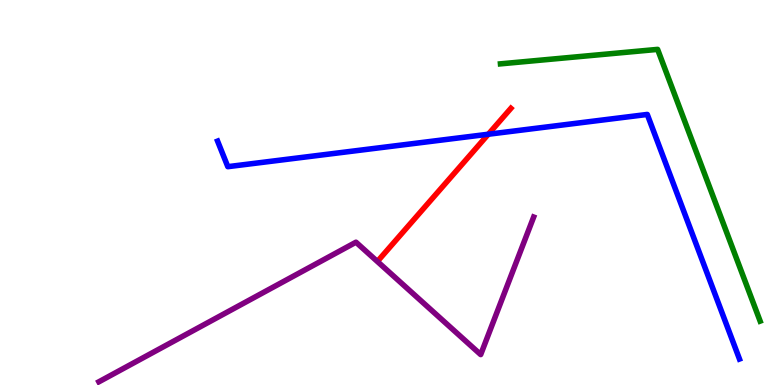[{'lines': ['blue', 'red'], 'intersections': [{'x': 6.3, 'y': 6.51}]}, {'lines': ['green', 'red'], 'intersections': []}, {'lines': ['purple', 'red'], 'intersections': []}, {'lines': ['blue', 'green'], 'intersections': []}, {'lines': ['blue', 'purple'], 'intersections': []}, {'lines': ['green', 'purple'], 'intersections': []}]